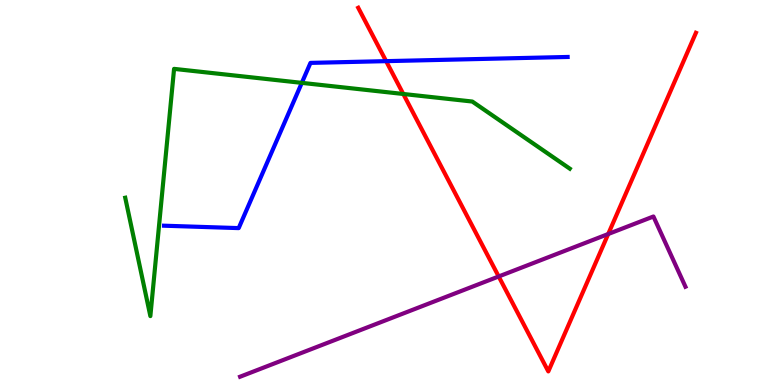[{'lines': ['blue', 'red'], 'intersections': [{'x': 4.98, 'y': 8.41}]}, {'lines': ['green', 'red'], 'intersections': [{'x': 5.2, 'y': 7.56}]}, {'lines': ['purple', 'red'], 'intersections': [{'x': 6.43, 'y': 2.82}, {'x': 7.85, 'y': 3.92}]}, {'lines': ['blue', 'green'], 'intersections': [{'x': 3.89, 'y': 7.85}]}, {'lines': ['blue', 'purple'], 'intersections': []}, {'lines': ['green', 'purple'], 'intersections': []}]